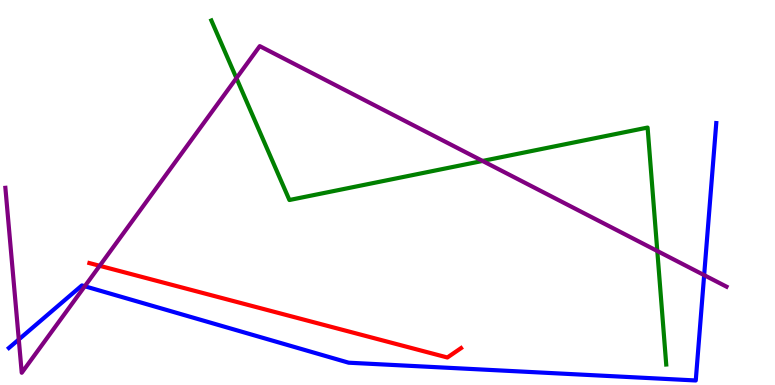[{'lines': ['blue', 'red'], 'intersections': []}, {'lines': ['green', 'red'], 'intersections': []}, {'lines': ['purple', 'red'], 'intersections': [{'x': 1.29, 'y': 3.1}]}, {'lines': ['blue', 'green'], 'intersections': []}, {'lines': ['blue', 'purple'], 'intersections': [{'x': 0.242, 'y': 1.18}, {'x': 1.09, 'y': 2.56}, {'x': 9.09, 'y': 2.85}]}, {'lines': ['green', 'purple'], 'intersections': [{'x': 3.05, 'y': 7.97}, {'x': 6.23, 'y': 5.82}, {'x': 8.48, 'y': 3.48}]}]